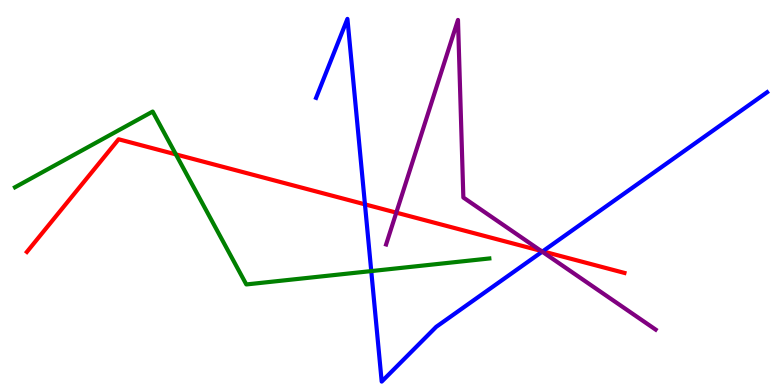[{'lines': ['blue', 'red'], 'intersections': [{'x': 4.71, 'y': 4.69}, {'x': 7.0, 'y': 3.47}]}, {'lines': ['green', 'red'], 'intersections': [{'x': 2.27, 'y': 5.99}]}, {'lines': ['purple', 'red'], 'intersections': [{'x': 5.11, 'y': 4.48}, {'x': 6.98, 'y': 3.48}]}, {'lines': ['blue', 'green'], 'intersections': [{'x': 4.79, 'y': 2.96}]}, {'lines': ['blue', 'purple'], 'intersections': [{'x': 7.0, 'y': 3.46}]}, {'lines': ['green', 'purple'], 'intersections': []}]